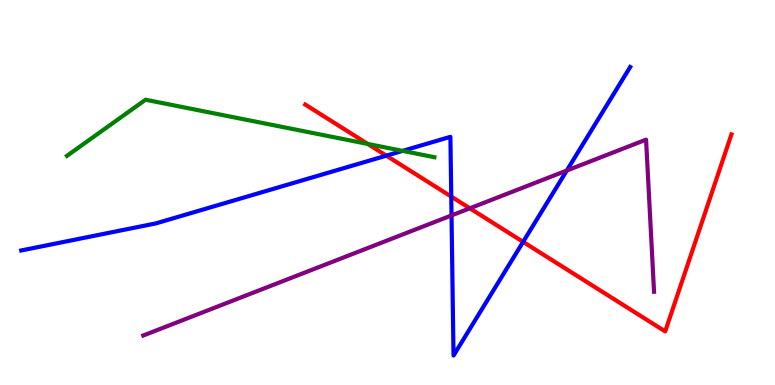[{'lines': ['blue', 'red'], 'intersections': [{'x': 4.98, 'y': 5.96}, {'x': 5.82, 'y': 4.89}, {'x': 6.75, 'y': 3.72}]}, {'lines': ['green', 'red'], 'intersections': [{'x': 4.74, 'y': 6.26}]}, {'lines': ['purple', 'red'], 'intersections': [{'x': 6.06, 'y': 4.59}]}, {'lines': ['blue', 'green'], 'intersections': [{'x': 5.19, 'y': 6.08}]}, {'lines': ['blue', 'purple'], 'intersections': [{'x': 5.83, 'y': 4.4}, {'x': 7.31, 'y': 5.57}]}, {'lines': ['green', 'purple'], 'intersections': []}]